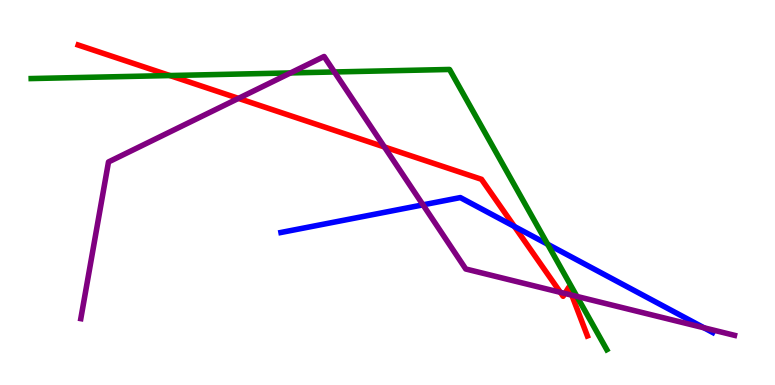[{'lines': ['blue', 'red'], 'intersections': [{'x': 6.64, 'y': 4.12}]}, {'lines': ['green', 'red'], 'intersections': [{'x': 2.19, 'y': 8.04}]}, {'lines': ['purple', 'red'], 'intersections': [{'x': 3.08, 'y': 7.44}, {'x': 4.96, 'y': 6.18}, {'x': 7.23, 'y': 2.41}, {'x': 7.29, 'y': 2.38}, {'x': 7.38, 'y': 2.33}]}, {'lines': ['blue', 'green'], 'intersections': [{'x': 7.07, 'y': 3.66}]}, {'lines': ['blue', 'purple'], 'intersections': [{'x': 5.46, 'y': 4.68}, {'x': 9.08, 'y': 1.49}]}, {'lines': ['green', 'purple'], 'intersections': [{'x': 3.75, 'y': 8.11}, {'x': 4.31, 'y': 8.13}, {'x': 7.44, 'y': 2.3}]}]